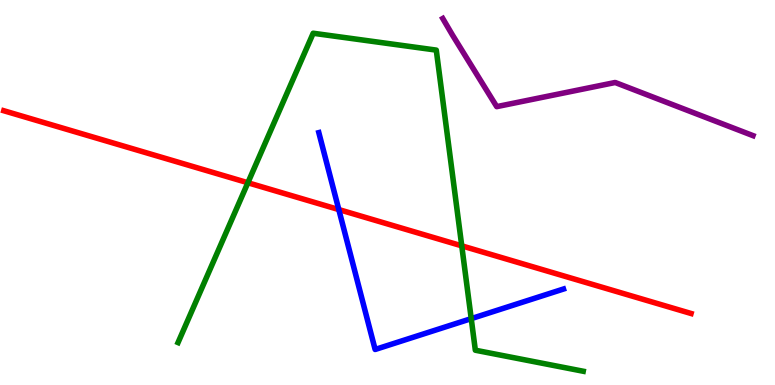[{'lines': ['blue', 'red'], 'intersections': [{'x': 4.37, 'y': 4.56}]}, {'lines': ['green', 'red'], 'intersections': [{'x': 3.2, 'y': 5.25}, {'x': 5.96, 'y': 3.61}]}, {'lines': ['purple', 'red'], 'intersections': []}, {'lines': ['blue', 'green'], 'intersections': [{'x': 6.08, 'y': 1.72}]}, {'lines': ['blue', 'purple'], 'intersections': []}, {'lines': ['green', 'purple'], 'intersections': []}]